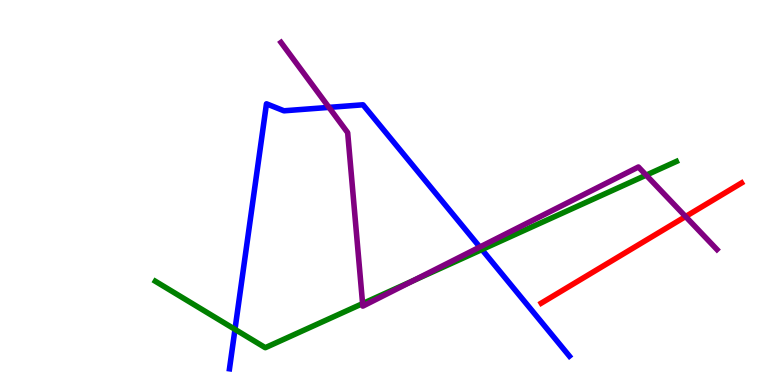[{'lines': ['blue', 'red'], 'intersections': []}, {'lines': ['green', 'red'], 'intersections': []}, {'lines': ['purple', 'red'], 'intersections': [{'x': 8.85, 'y': 4.38}]}, {'lines': ['blue', 'green'], 'intersections': [{'x': 3.03, 'y': 1.45}, {'x': 6.22, 'y': 3.52}]}, {'lines': ['blue', 'purple'], 'intersections': [{'x': 4.24, 'y': 7.21}, {'x': 6.19, 'y': 3.58}]}, {'lines': ['green', 'purple'], 'intersections': [{'x': 4.68, 'y': 2.11}, {'x': 5.33, 'y': 2.71}, {'x': 8.34, 'y': 5.45}]}]